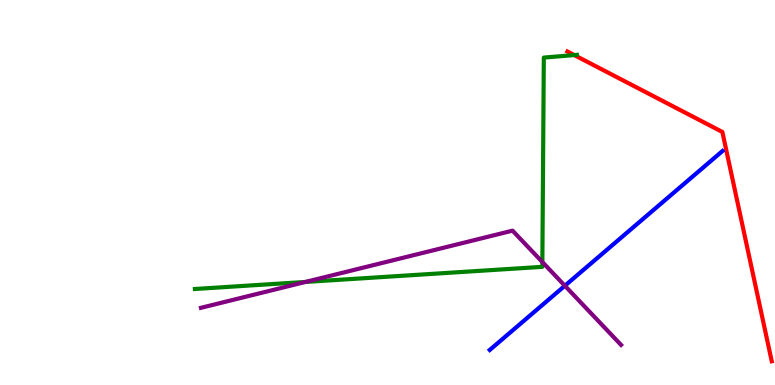[{'lines': ['blue', 'red'], 'intersections': []}, {'lines': ['green', 'red'], 'intersections': [{'x': 7.41, 'y': 8.57}]}, {'lines': ['purple', 'red'], 'intersections': []}, {'lines': ['blue', 'green'], 'intersections': []}, {'lines': ['blue', 'purple'], 'intersections': [{'x': 7.29, 'y': 2.58}]}, {'lines': ['green', 'purple'], 'intersections': [{'x': 3.94, 'y': 2.68}, {'x': 7.0, 'y': 3.19}]}]